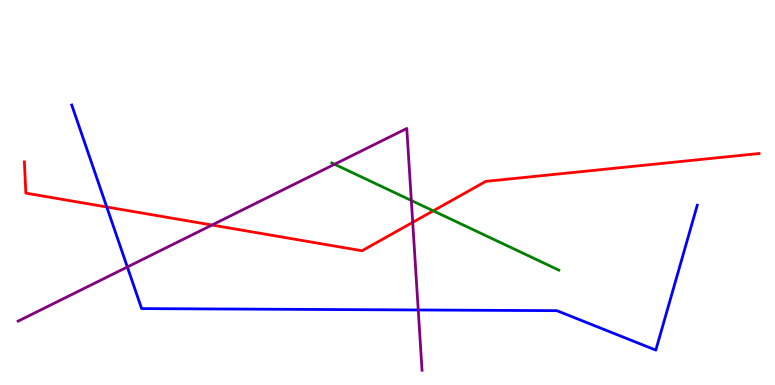[{'lines': ['blue', 'red'], 'intersections': [{'x': 1.38, 'y': 4.62}]}, {'lines': ['green', 'red'], 'intersections': [{'x': 5.59, 'y': 4.52}]}, {'lines': ['purple', 'red'], 'intersections': [{'x': 2.74, 'y': 4.15}, {'x': 5.33, 'y': 4.22}]}, {'lines': ['blue', 'green'], 'intersections': []}, {'lines': ['blue', 'purple'], 'intersections': [{'x': 1.64, 'y': 3.07}, {'x': 5.4, 'y': 1.95}]}, {'lines': ['green', 'purple'], 'intersections': [{'x': 4.32, 'y': 5.73}, {'x': 5.31, 'y': 4.79}]}]